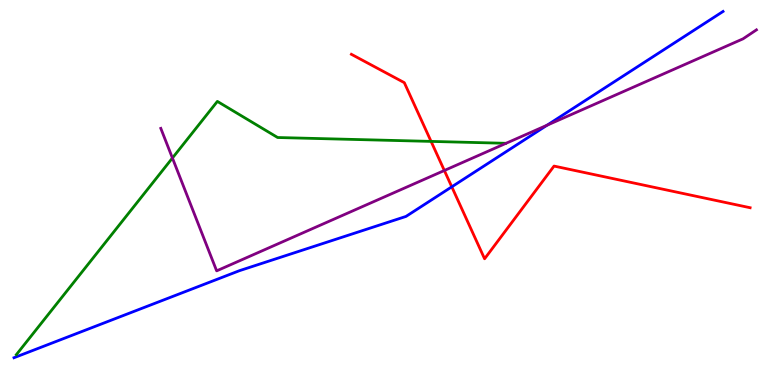[{'lines': ['blue', 'red'], 'intersections': [{'x': 5.83, 'y': 5.15}]}, {'lines': ['green', 'red'], 'intersections': [{'x': 5.56, 'y': 6.33}]}, {'lines': ['purple', 'red'], 'intersections': [{'x': 5.73, 'y': 5.57}]}, {'lines': ['blue', 'green'], 'intersections': []}, {'lines': ['blue', 'purple'], 'intersections': [{'x': 7.06, 'y': 6.75}]}, {'lines': ['green', 'purple'], 'intersections': [{'x': 2.22, 'y': 5.9}]}]